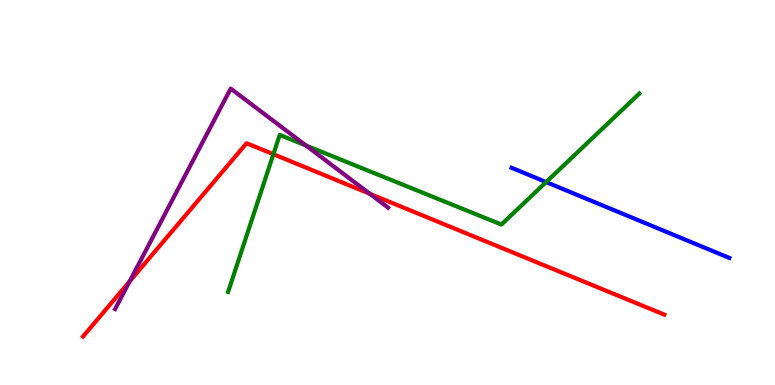[{'lines': ['blue', 'red'], 'intersections': []}, {'lines': ['green', 'red'], 'intersections': [{'x': 3.53, 'y': 5.99}]}, {'lines': ['purple', 'red'], 'intersections': [{'x': 1.67, 'y': 2.69}, {'x': 4.77, 'y': 4.97}]}, {'lines': ['blue', 'green'], 'intersections': [{'x': 7.05, 'y': 5.27}]}, {'lines': ['blue', 'purple'], 'intersections': []}, {'lines': ['green', 'purple'], 'intersections': [{'x': 3.95, 'y': 6.22}]}]